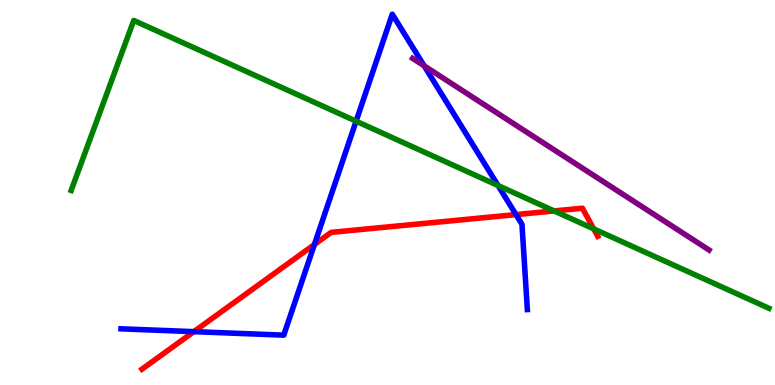[{'lines': ['blue', 'red'], 'intersections': [{'x': 2.5, 'y': 1.39}, {'x': 4.06, 'y': 3.65}, {'x': 6.66, 'y': 4.43}]}, {'lines': ['green', 'red'], 'intersections': [{'x': 7.15, 'y': 4.52}, {'x': 7.66, 'y': 4.06}]}, {'lines': ['purple', 'red'], 'intersections': []}, {'lines': ['blue', 'green'], 'intersections': [{'x': 4.59, 'y': 6.85}, {'x': 6.43, 'y': 5.18}]}, {'lines': ['blue', 'purple'], 'intersections': [{'x': 5.47, 'y': 8.29}]}, {'lines': ['green', 'purple'], 'intersections': []}]